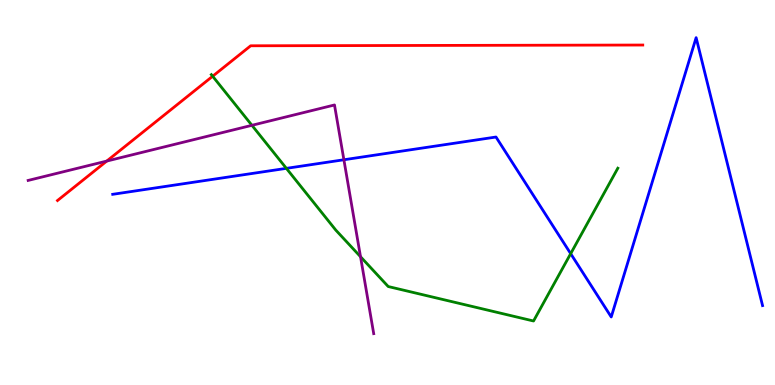[{'lines': ['blue', 'red'], 'intersections': []}, {'lines': ['green', 'red'], 'intersections': [{'x': 2.74, 'y': 8.02}]}, {'lines': ['purple', 'red'], 'intersections': [{'x': 1.38, 'y': 5.82}]}, {'lines': ['blue', 'green'], 'intersections': [{'x': 3.7, 'y': 5.63}, {'x': 7.36, 'y': 3.41}]}, {'lines': ['blue', 'purple'], 'intersections': [{'x': 4.44, 'y': 5.85}]}, {'lines': ['green', 'purple'], 'intersections': [{'x': 3.25, 'y': 6.75}, {'x': 4.65, 'y': 3.33}]}]